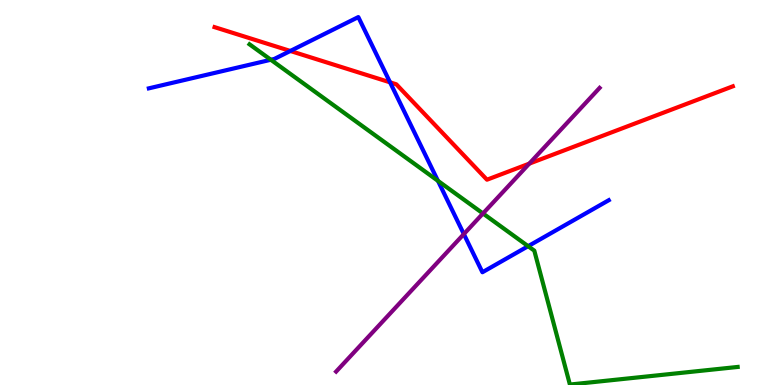[{'lines': ['blue', 'red'], 'intersections': [{'x': 3.75, 'y': 8.68}, {'x': 5.03, 'y': 7.86}]}, {'lines': ['green', 'red'], 'intersections': []}, {'lines': ['purple', 'red'], 'intersections': [{'x': 6.83, 'y': 5.75}]}, {'lines': ['blue', 'green'], 'intersections': [{'x': 3.49, 'y': 8.45}, {'x': 5.65, 'y': 5.3}, {'x': 6.81, 'y': 3.61}]}, {'lines': ['blue', 'purple'], 'intersections': [{'x': 5.99, 'y': 3.92}]}, {'lines': ['green', 'purple'], 'intersections': [{'x': 6.23, 'y': 4.46}]}]